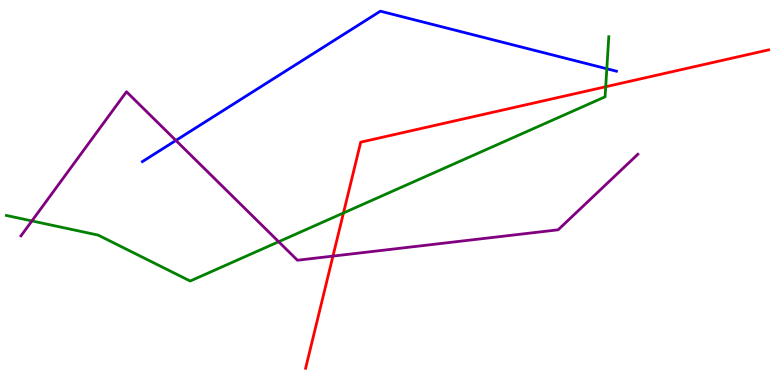[{'lines': ['blue', 'red'], 'intersections': []}, {'lines': ['green', 'red'], 'intersections': [{'x': 4.43, 'y': 4.47}, {'x': 7.82, 'y': 7.75}]}, {'lines': ['purple', 'red'], 'intersections': [{'x': 4.3, 'y': 3.35}]}, {'lines': ['blue', 'green'], 'intersections': [{'x': 7.83, 'y': 8.21}]}, {'lines': ['blue', 'purple'], 'intersections': [{'x': 2.27, 'y': 6.35}]}, {'lines': ['green', 'purple'], 'intersections': [{'x': 0.412, 'y': 4.26}, {'x': 3.6, 'y': 3.72}]}]